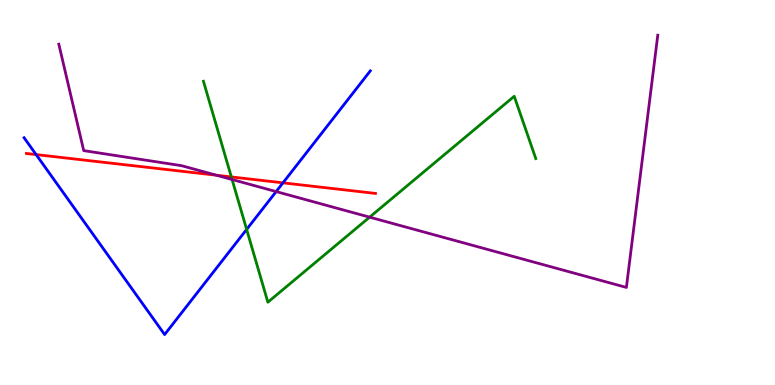[{'lines': ['blue', 'red'], 'intersections': [{'x': 0.466, 'y': 5.98}, {'x': 3.65, 'y': 5.25}]}, {'lines': ['green', 'red'], 'intersections': [{'x': 2.99, 'y': 5.4}]}, {'lines': ['purple', 'red'], 'intersections': [{'x': 2.79, 'y': 5.45}]}, {'lines': ['blue', 'green'], 'intersections': [{'x': 3.18, 'y': 4.04}]}, {'lines': ['blue', 'purple'], 'intersections': [{'x': 3.56, 'y': 5.02}]}, {'lines': ['green', 'purple'], 'intersections': [{'x': 2.99, 'y': 5.34}, {'x': 4.77, 'y': 4.36}]}]